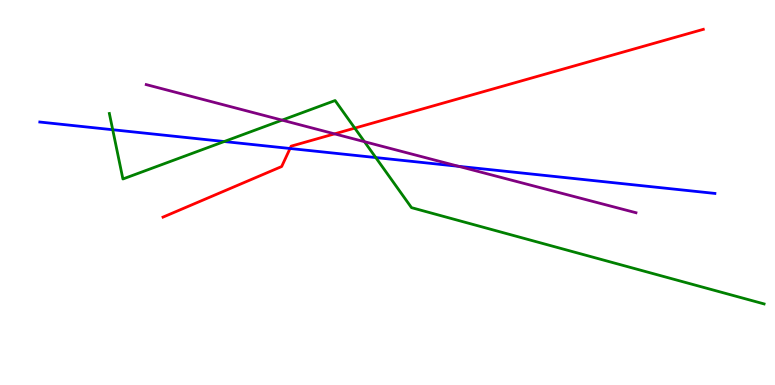[{'lines': ['blue', 'red'], 'intersections': [{'x': 3.74, 'y': 6.14}]}, {'lines': ['green', 'red'], 'intersections': [{'x': 4.58, 'y': 6.67}]}, {'lines': ['purple', 'red'], 'intersections': [{'x': 4.32, 'y': 6.52}]}, {'lines': ['blue', 'green'], 'intersections': [{'x': 1.45, 'y': 6.63}, {'x': 2.89, 'y': 6.32}, {'x': 4.85, 'y': 5.91}]}, {'lines': ['blue', 'purple'], 'intersections': [{'x': 5.92, 'y': 5.68}]}, {'lines': ['green', 'purple'], 'intersections': [{'x': 3.64, 'y': 6.88}, {'x': 4.7, 'y': 6.32}]}]